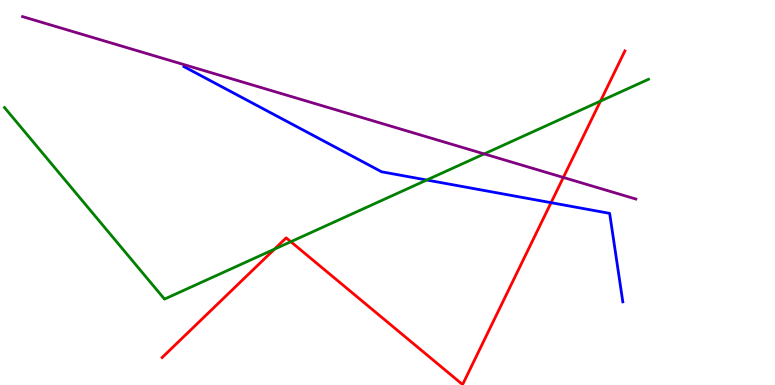[{'lines': ['blue', 'red'], 'intersections': [{'x': 7.11, 'y': 4.74}]}, {'lines': ['green', 'red'], 'intersections': [{'x': 3.54, 'y': 3.53}, {'x': 3.75, 'y': 3.72}, {'x': 7.75, 'y': 7.37}]}, {'lines': ['purple', 'red'], 'intersections': [{'x': 7.27, 'y': 5.39}]}, {'lines': ['blue', 'green'], 'intersections': [{'x': 5.51, 'y': 5.32}]}, {'lines': ['blue', 'purple'], 'intersections': []}, {'lines': ['green', 'purple'], 'intersections': [{'x': 6.25, 'y': 6.0}]}]